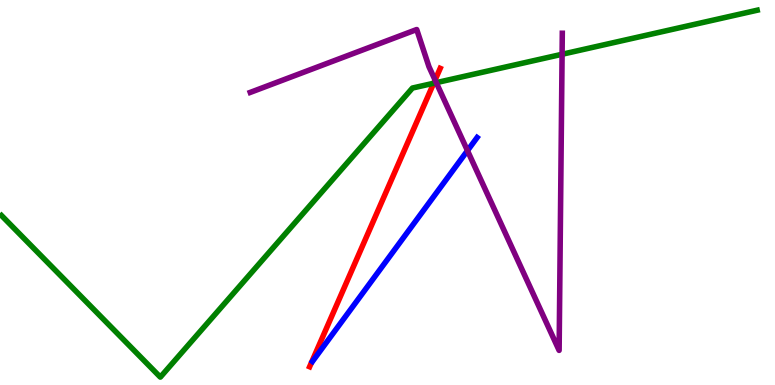[{'lines': ['blue', 'red'], 'intersections': []}, {'lines': ['green', 'red'], 'intersections': [{'x': 5.6, 'y': 7.84}]}, {'lines': ['purple', 'red'], 'intersections': [{'x': 5.61, 'y': 7.92}]}, {'lines': ['blue', 'green'], 'intersections': []}, {'lines': ['blue', 'purple'], 'intersections': [{'x': 6.03, 'y': 6.09}]}, {'lines': ['green', 'purple'], 'intersections': [{'x': 5.63, 'y': 7.85}, {'x': 7.25, 'y': 8.59}]}]